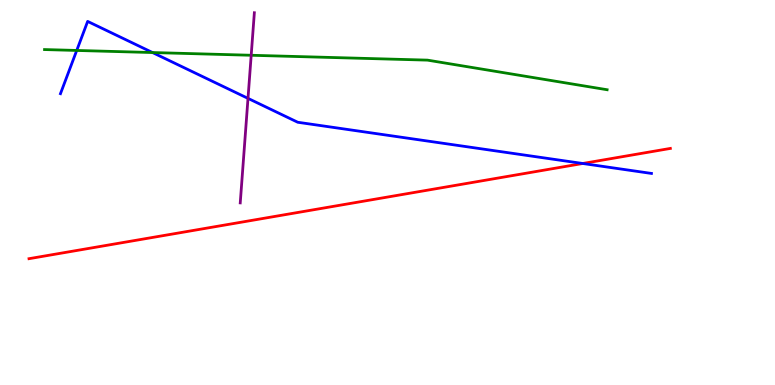[{'lines': ['blue', 'red'], 'intersections': [{'x': 7.52, 'y': 5.75}]}, {'lines': ['green', 'red'], 'intersections': []}, {'lines': ['purple', 'red'], 'intersections': []}, {'lines': ['blue', 'green'], 'intersections': [{'x': 0.99, 'y': 8.69}, {'x': 1.97, 'y': 8.64}]}, {'lines': ['blue', 'purple'], 'intersections': [{'x': 3.2, 'y': 7.44}]}, {'lines': ['green', 'purple'], 'intersections': [{'x': 3.24, 'y': 8.56}]}]